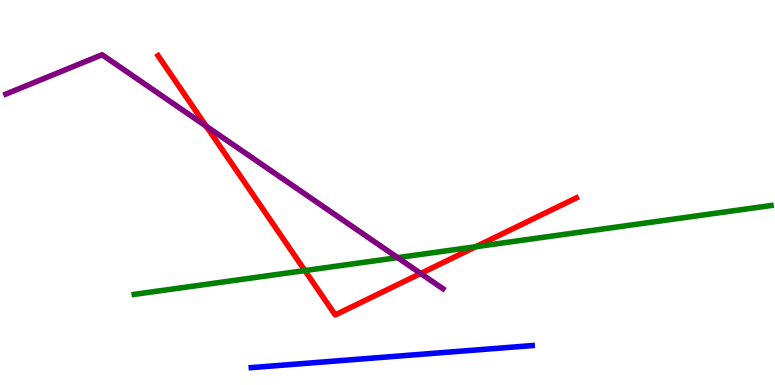[{'lines': ['blue', 'red'], 'intersections': []}, {'lines': ['green', 'red'], 'intersections': [{'x': 3.93, 'y': 2.97}, {'x': 6.14, 'y': 3.59}]}, {'lines': ['purple', 'red'], 'intersections': [{'x': 2.66, 'y': 6.72}, {'x': 5.43, 'y': 2.9}]}, {'lines': ['blue', 'green'], 'intersections': []}, {'lines': ['blue', 'purple'], 'intersections': []}, {'lines': ['green', 'purple'], 'intersections': [{'x': 5.13, 'y': 3.31}]}]